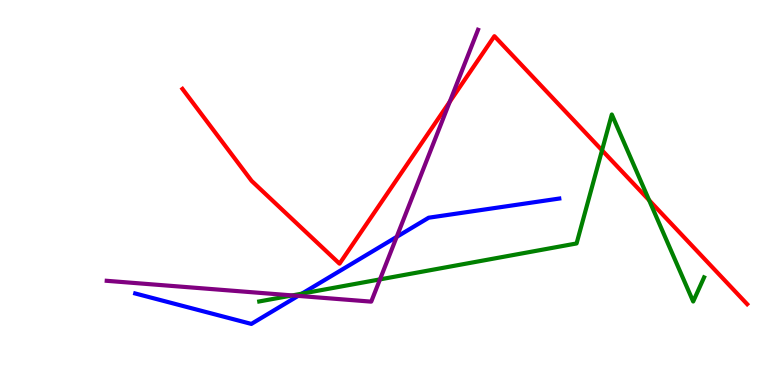[{'lines': ['blue', 'red'], 'intersections': []}, {'lines': ['green', 'red'], 'intersections': [{'x': 7.77, 'y': 6.1}, {'x': 8.38, 'y': 4.8}]}, {'lines': ['purple', 'red'], 'intersections': [{'x': 5.8, 'y': 7.36}]}, {'lines': ['blue', 'green'], 'intersections': [{'x': 3.9, 'y': 2.37}]}, {'lines': ['blue', 'purple'], 'intersections': [{'x': 3.85, 'y': 2.31}, {'x': 5.12, 'y': 3.85}]}, {'lines': ['green', 'purple'], 'intersections': [{'x': 3.77, 'y': 2.33}, {'x': 4.9, 'y': 2.74}]}]